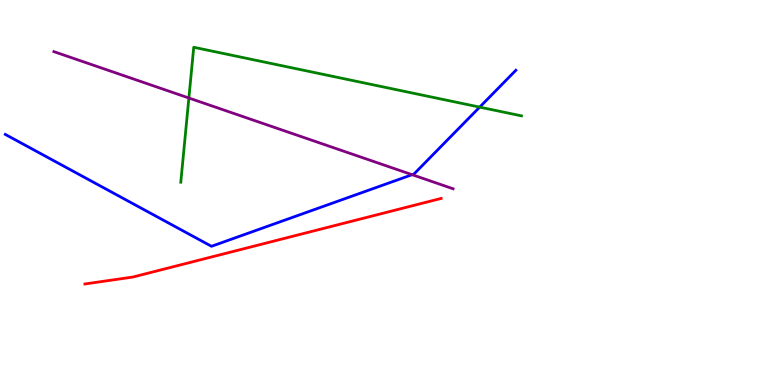[{'lines': ['blue', 'red'], 'intersections': []}, {'lines': ['green', 'red'], 'intersections': []}, {'lines': ['purple', 'red'], 'intersections': []}, {'lines': ['blue', 'green'], 'intersections': [{'x': 6.19, 'y': 7.22}]}, {'lines': ['blue', 'purple'], 'intersections': [{'x': 5.32, 'y': 5.46}]}, {'lines': ['green', 'purple'], 'intersections': [{'x': 2.44, 'y': 7.45}]}]